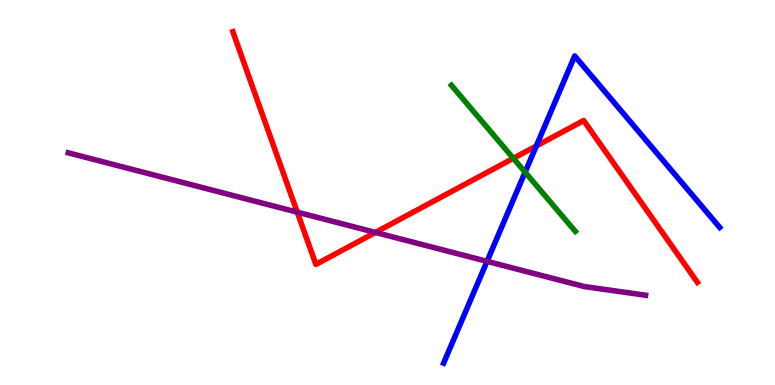[{'lines': ['blue', 'red'], 'intersections': [{'x': 6.92, 'y': 6.21}]}, {'lines': ['green', 'red'], 'intersections': [{'x': 6.62, 'y': 5.89}]}, {'lines': ['purple', 'red'], 'intersections': [{'x': 3.84, 'y': 4.49}, {'x': 4.84, 'y': 3.96}]}, {'lines': ['blue', 'green'], 'intersections': [{'x': 6.78, 'y': 5.53}]}, {'lines': ['blue', 'purple'], 'intersections': [{'x': 6.28, 'y': 3.21}]}, {'lines': ['green', 'purple'], 'intersections': []}]